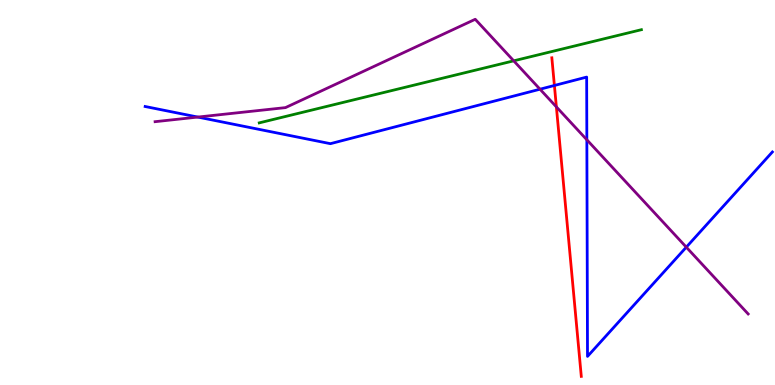[{'lines': ['blue', 'red'], 'intersections': [{'x': 7.15, 'y': 7.78}]}, {'lines': ['green', 'red'], 'intersections': []}, {'lines': ['purple', 'red'], 'intersections': [{'x': 7.18, 'y': 7.22}]}, {'lines': ['blue', 'green'], 'intersections': []}, {'lines': ['blue', 'purple'], 'intersections': [{'x': 2.55, 'y': 6.96}, {'x': 6.97, 'y': 7.68}, {'x': 7.57, 'y': 6.37}, {'x': 8.86, 'y': 3.58}]}, {'lines': ['green', 'purple'], 'intersections': [{'x': 6.63, 'y': 8.42}]}]